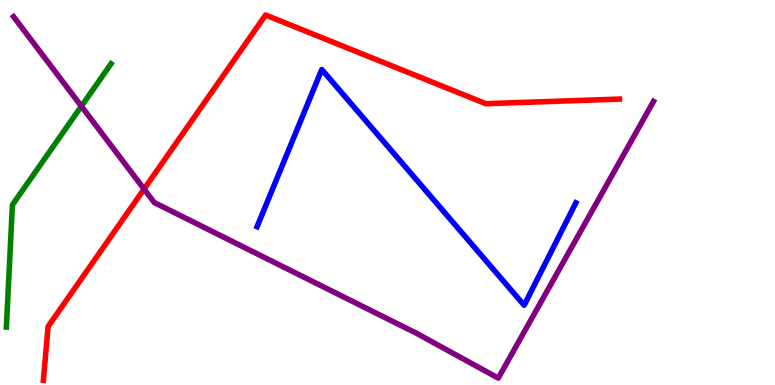[{'lines': ['blue', 'red'], 'intersections': []}, {'lines': ['green', 'red'], 'intersections': []}, {'lines': ['purple', 'red'], 'intersections': [{'x': 1.86, 'y': 5.09}]}, {'lines': ['blue', 'green'], 'intersections': []}, {'lines': ['blue', 'purple'], 'intersections': []}, {'lines': ['green', 'purple'], 'intersections': [{'x': 1.05, 'y': 7.24}]}]